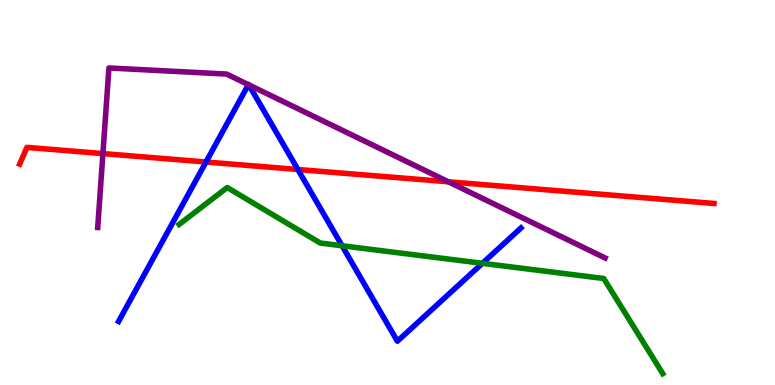[{'lines': ['blue', 'red'], 'intersections': [{'x': 2.66, 'y': 5.79}, {'x': 3.84, 'y': 5.6}]}, {'lines': ['green', 'red'], 'intersections': []}, {'lines': ['purple', 'red'], 'intersections': [{'x': 1.33, 'y': 6.01}, {'x': 5.78, 'y': 5.28}]}, {'lines': ['blue', 'green'], 'intersections': [{'x': 4.41, 'y': 3.62}, {'x': 6.22, 'y': 3.16}]}, {'lines': ['blue', 'purple'], 'intersections': [{'x': 3.21, 'y': 7.8}, {'x': 3.21, 'y': 7.8}]}, {'lines': ['green', 'purple'], 'intersections': []}]